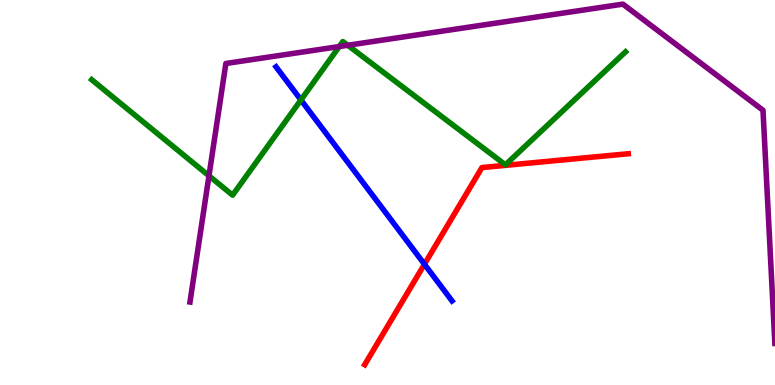[{'lines': ['blue', 'red'], 'intersections': [{'x': 5.48, 'y': 3.14}]}, {'lines': ['green', 'red'], 'intersections': []}, {'lines': ['purple', 'red'], 'intersections': []}, {'lines': ['blue', 'green'], 'intersections': [{'x': 3.88, 'y': 7.4}]}, {'lines': ['blue', 'purple'], 'intersections': []}, {'lines': ['green', 'purple'], 'intersections': [{'x': 2.7, 'y': 5.43}, {'x': 4.38, 'y': 8.79}, {'x': 4.49, 'y': 8.82}]}]